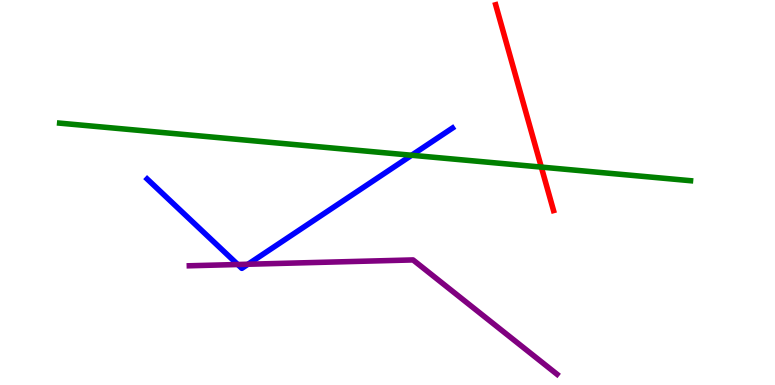[{'lines': ['blue', 'red'], 'intersections': []}, {'lines': ['green', 'red'], 'intersections': [{'x': 6.98, 'y': 5.66}]}, {'lines': ['purple', 'red'], 'intersections': []}, {'lines': ['blue', 'green'], 'intersections': [{'x': 5.31, 'y': 5.97}]}, {'lines': ['blue', 'purple'], 'intersections': [{'x': 3.07, 'y': 3.13}, {'x': 3.2, 'y': 3.14}]}, {'lines': ['green', 'purple'], 'intersections': []}]